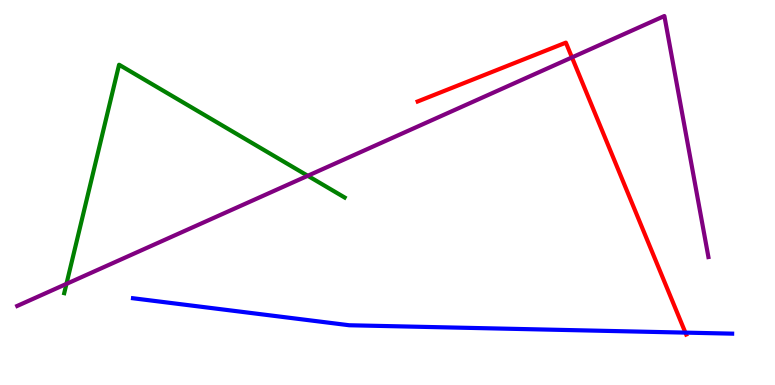[{'lines': ['blue', 'red'], 'intersections': [{'x': 8.84, 'y': 1.36}]}, {'lines': ['green', 'red'], 'intersections': []}, {'lines': ['purple', 'red'], 'intersections': [{'x': 7.38, 'y': 8.51}]}, {'lines': ['blue', 'green'], 'intersections': []}, {'lines': ['blue', 'purple'], 'intersections': []}, {'lines': ['green', 'purple'], 'intersections': [{'x': 0.857, 'y': 2.63}, {'x': 3.97, 'y': 5.43}]}]